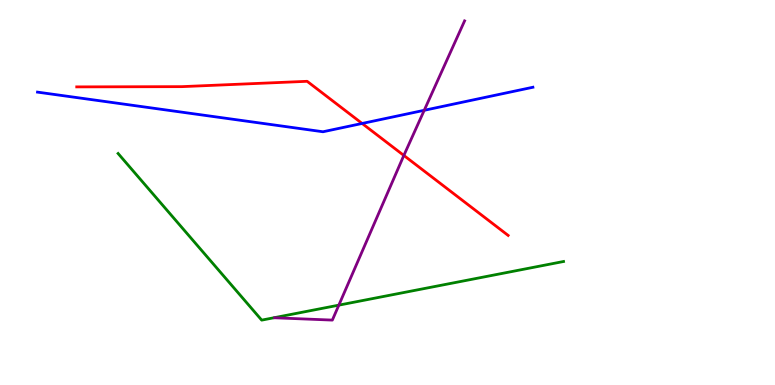[{'lines': ['blue', 'red'], 'intersections': [{'x': 4.67, 'y': 6.79}]}, {'lines': ['green', 'red'], 'intersections': []}, {'lines': ['purple', 'red'], 'intersections': [{'x': 5.21, 'y': 5.96}]}, {'lines': ['blue', 'green'], 'intersections': []}, {'lines': ['blue', 'purple'], 'intersections': [{'x': 5.47, 'y': 7.14}]}, {'lines': ['green', 'purple'], 'intersections': [{'x': 4.37, 'y': 2.07}]}]